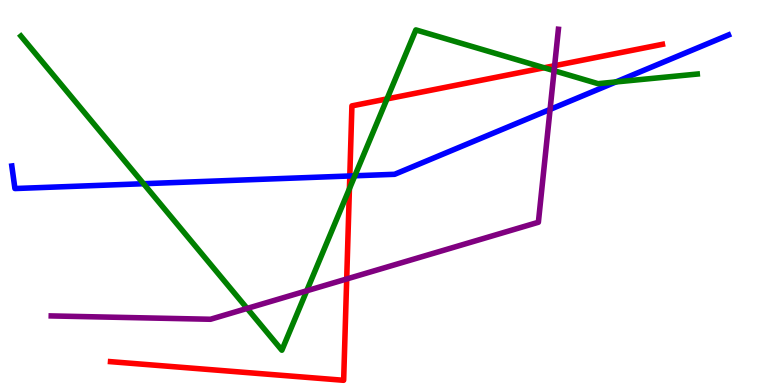[{'lines': ['blue', 'red'], 'intersections': [{'x': 4.51, 'y': 5.43}]}, {'lines': ['green', 'red'], 'intersections': [{'x': 4.51, 'y': 5.1}, {'x': 4.99, 'y': 7.43}, {'x': 7.02, 'y': 8.24}]}, {'lines': ['purple', 'red'], 'intersections': [{'x': 4.47, 'y': 2.75}, {'x': 7.16, 'y': 8.29}]}, {'lines': ['blue', 'green'], 'intersections': [{'x': 1.85, 'y': 5.23}, {'x': 4.58, 'y': 5.43}, {'x': 7.95, 'y': 7.87}]}, {'lines': ['blue', 'purple'], 'intersections': [{'x': 7.1, 'y': 7.16}]}, {'lines': ['green', 'purple'], 'intersections': [{'x': 3.19, 'y': 1.99}, {'x': 3.96, 'y': 2.45}, {'x': 7.15, 'y': 8.16}]}]